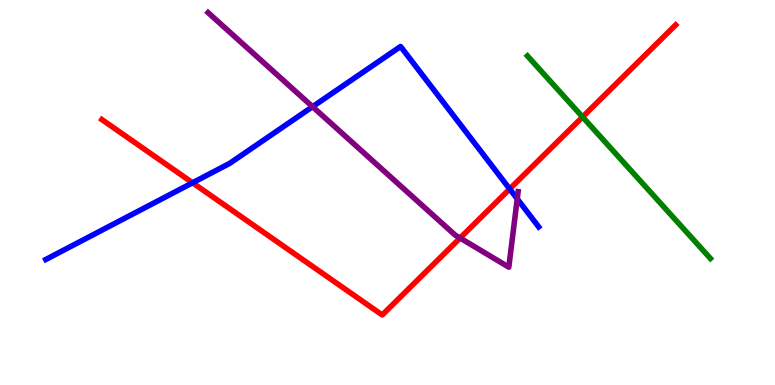[{'lines': ['blue', 'red'], 'intersections': [{'x': 2.48, 'y': 5.25}, {'x': 6.58, 'y': 5.09}]}, {'lines': ['green', 'red'], 'intersections': [{'x': 7.52, 'y': 6.96}]}, {'lines': ['purple', 'red'], 'intersections': [{'x': 5.94, 'y': 3.82}]}, {'lines': ['blue', 'green'], 'intersections': []}, {'lines': ['blue', 'purple'], 'intersections': [{'x': 4.03, 'y': 7.23}, {'x': 6.67, 'y': 4.84}]}, {'lines': ['green', 'purple'], 'intersections': []}]